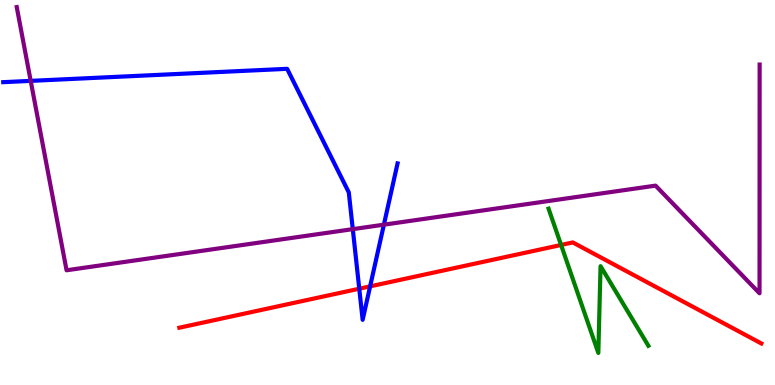[{'lines': ['blue', 'red'], 'intersections': [{'x': 4.64, 'y': 2.5}, {'x': 4.78, 'y': 2.56}]}, {'lines': ['green', 'red'], 'intersections': [{'x': 7.24, 'y': 3.64}]}, {'lines': ['purple', 'red'], 'intersections': []}, {'lines': ['blue', 'green'], 'intersections': []}, {'lines': ['blue', 'purple'], 'intersections': [{'x': 0.396, 'y': 7.9}, {'x': 4.55, 'y': 4.05}, {'x': 4.95, 'y': 4.16}]}, {'lines': ['green', 'purple'], 'intersections': []}]